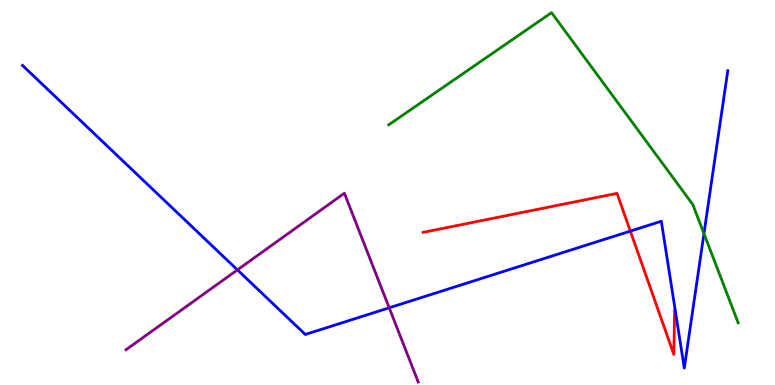[{'lines': ['blue', 'red'], 'intersections': [{'x': 8.13, 'y': 4.0}]}, {'lines': ['green', 'red'], 'intersections': []}, {'lines': ['purple', 'red'], 'intersections': []}, {'lines': ['blue', 'green'], 'intersections': [{'x': 9.08, 'y': 3.93}]}, {'lines': ['blue', 'purple'], 'intersections': [{'x': 3.06, 'y': 2.99}, {'x': 5.02, 'y': 2.01}]}, {'lines': ['green', 'purple'], 'intersections': []}]